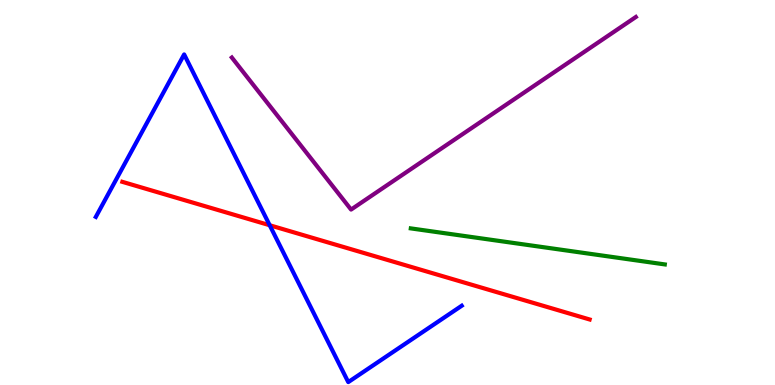[{'lines': ['blue', 'red'], 'intersections': [{'x': 3.48, 'y': 4.15}]}, {'lines': ['green', 'red'], 'intersections': []}, {'lines': ['purple', 'red'], 'intersections': []}, {'lines': ['blue', 'green'], 'intersections': []}, {'lines': ['blue', 'purple'], 'intersections': []}, {'lines': ['green', 'purple'], 'intersections': []}]